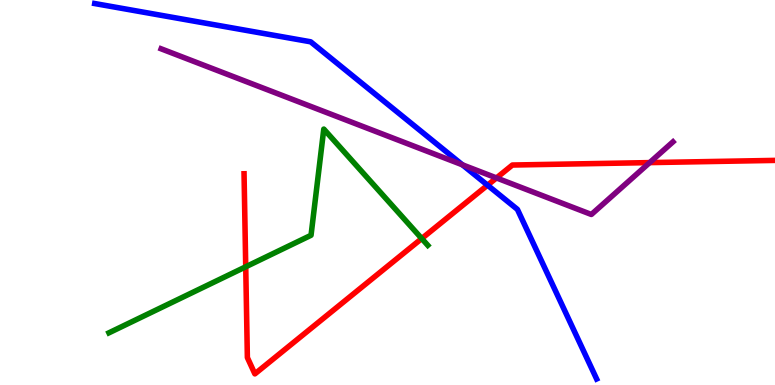[{'lines': ['blue', 'red'], 'intersections': [{'x': 6.29, 'y': 5.19}]}, {'lines': ['green', 'red'], 'intersections': [{'x': 3.17, 'y': 3.07}, {'x': 5.44, 'y': 3.8}]}, {'lines': ['purple', 'red'], 'intersections': [{'x': 6.41, 'y': 5.38}, {'x': 8.38, 'y': 5.78}]}, {'lines': ['blue', 'green'], 'intersections': []}, {'lines': ['blue', 'purple'], 'intersections': [{'x': 5.97, 'y': 5.72}]}, {'lines': ['green', 'purple'], 'intersections': []}]